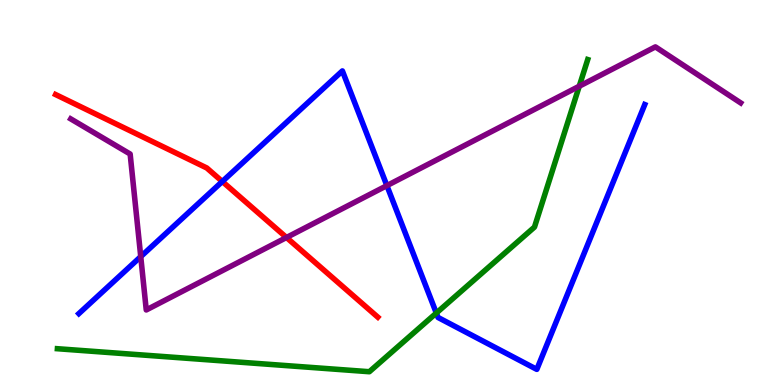[{'lines': ['blue', 'red'], 'intersections': [{'x': 2.87, 'y': 5.29}]}, {'lines': ['green', 'red'], 'intersections': []}, {'lines': ['purple', 'red'], 'intersections': [{'x': 3.7, 'y': 3.83}]}, {'lines': ['blue', 'green'], 'intersections': [{'x': 5.63, 'y': 1.87}]}, {'lines': ['blue', 'purple'], 'intersections': [{'x': 1.82, 'y': 3.33}, {'x': 4.99, 'y': 5.18}]}, {'lines': ['green', 'purple'], 'intersections': [{'x': 7.47, 'y': 7.76}]}]